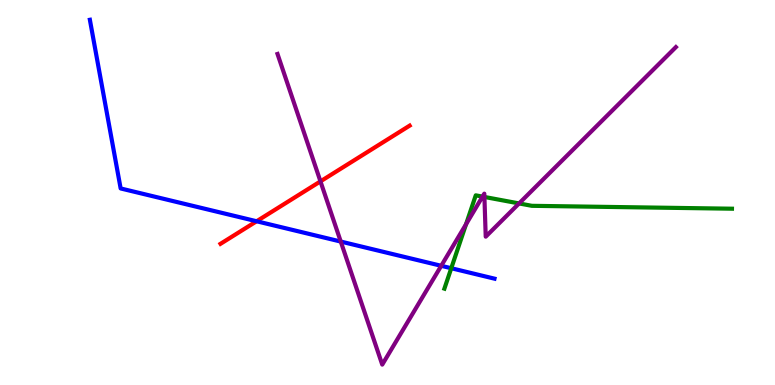[{'lines': ['blue', 'red'], 'intersections': [{'x': 3.31, 'y': 4.25}]}, {'lines': ['green', 'red'], 'intersections': []}, {'lines': ['purple', 'red'], 'intersections': [{'x': 4.13, 'y': 5.29}]}, {'lines': ['blue', 'green'], 'intersections': [{'x': 5.82, 'y': 3.03}]}, {'lines': ['blue', 'purple'], 'intersections': [{'x': 4.4, 'y': 3.73}, {'x': 5.69, 'y': 3.1}]}, {'lines': ['green', 'purple'], 'intersections': [{'x': 6.01, 'y': 4.18}, {'x': 6.23, 'y': 4.89}, {'x': 6.25, 'y': 4.88}, {'x': 6.7, 'y': 4.72}]}]